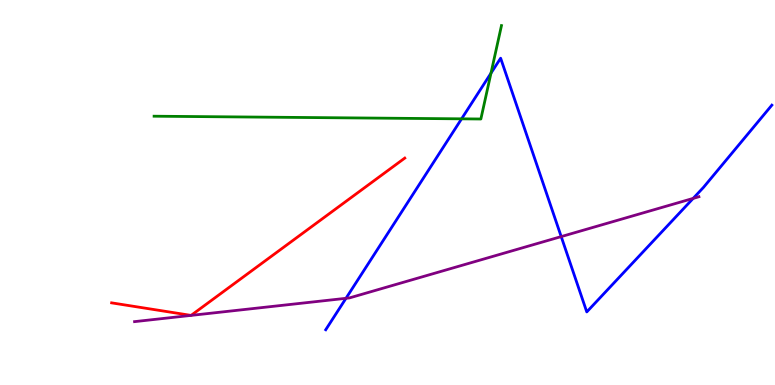[{'lines': ['blue', 'red'], 'intersections': []}, {'lines': ['green', 'red'], 'intersections': []}, {'lines': ['purple', 'red'], 'intersections': [{'x': 2.47, 'y': 1.81}, {'x': 2.47, 'y': 1.81}]}, {'lines': ['blue', 'green'], 'intersections': [{'x': 5.96, 'y': 6.91}, {'x': 6.34, 'y': 8.1}]}, {'lines': ['blue', 'purple'], 'intersections': [{'x': 4.46, 'y': 2.25}, {'x': 7.24, 'y': 3.85}, {'x': 8.94, 'y': 4.85}]}, {'lines': ['green', 'purple'], 'intersections': []}]